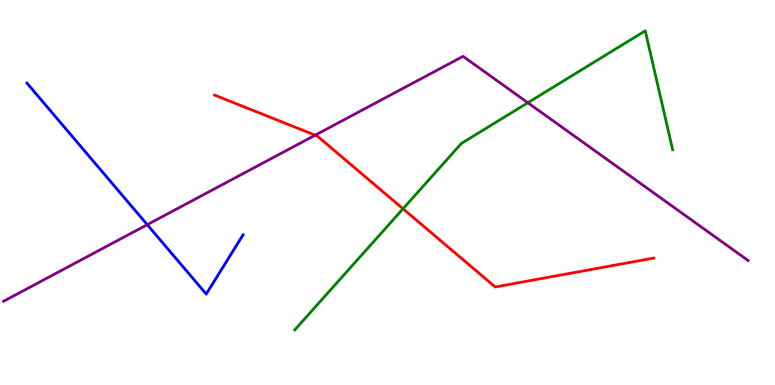[{'lines': ['blue', 'red'], 'intersections': []}, {'lines': ['green', 'red'], 'intersections': [{'x': 5.2, 'y': 4.58}]}, {'lines': ['purple', 'red'], 'intersections': [{'x': 4.07, 'y': 6.49}]}, {'lines': ['blue', 'green'], 'intersections': []}, {'lines': ['blue', 'purple'], 'intersections': [{'x': 1.9, 'y': 4.16}]}, {'lines': ['green', 'purple'], 'intersections': [{'x': 6.81, 'y': 7.33}]}]